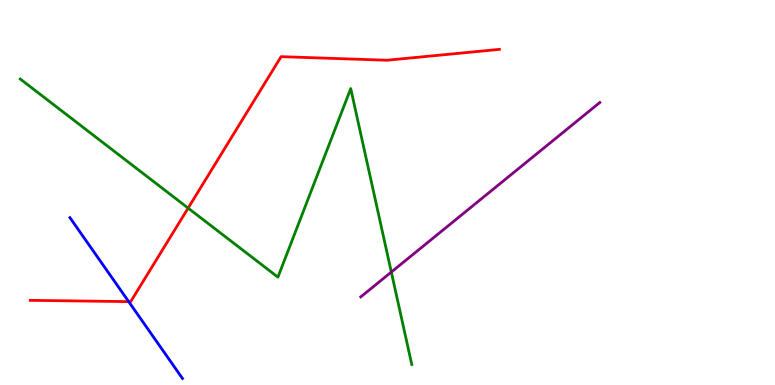[{'lines': ['blue', 'red'], 'intersections': [{'x': 1.66, 'y': 2.17}]}, {'lines': ['green', 'red'], 'intersections': [{'x': 2.43, 'y': 4.59}]}, {'lines': ['purple', 'red'], 'intersections': []}, {'lines': ['blue', 'green'], 'intersections': []}, {'lines': ['blue', 'purple'], 'intersections': []}, {'lines': ['green', 'purple'], 'intersections': [{'x': 5.05, 'y': 2.93}]}]